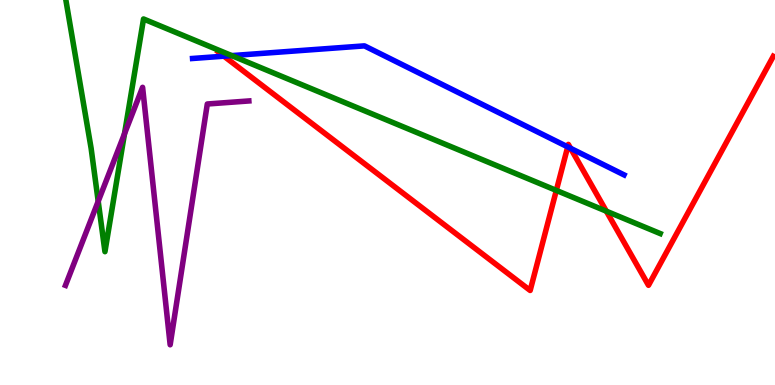[{'lines': ['blue', 'red'], 'intersections': [{'x': 2.89, 'y': 8.54}, {'x': 7.33, 'y': 6.19}, {'x': 7.36, 'y': 6.15}]}, {'lines': ['green', 'red'], 'intersections': [{'x': 7.18, 'y': 5.05}, {'x': 7.82, 'y': 4.51}]}, {'lines': ['purple', 'red'], 'intersections': []}, {'lines': ['blue', 'green'], 'intersections': [{'x': 2.99, 'y': 8.56}]}, {'lines': ['blue', 'purple'], 'intersections': []}, {'lines': ['green', 'purple'], 'intersections': [{'x': 1.27, 'y': 4.77}, {'x': 1.61, 'y': 6.52}]}]